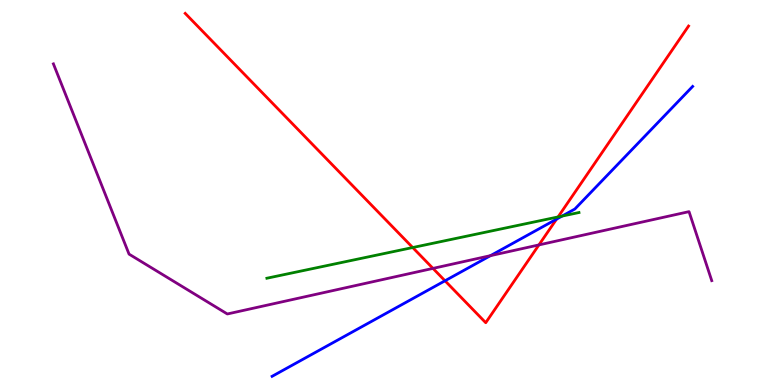[{'lines': ['blue', 'red'], 'intersections': [{'x': 5.74, 'y': 2.71}, {'x': 7.18, 'y': 4.31}]}, {'lines': ['green', 'red'], 'intersections': [{'x': 5.33, 'y': 3.57}, {'x': 7.2, 'y': 4.37}]}, {'lines': ['purple', 'red'], 'intersections': [{'x': 5.59, 'y': 3.03}, {'x': 6.95, 'y': 3.64}]}, {'lines': ['blue', 'green'], 'intersections': [{'x': 7.25, 'y': 4.39}]}, {'lines': ['blue', 'purple'], 'intersections': [{'x': 6.33, 'y': 3.36}]}, {'lines': ['green', 'purple'], 'intersections': []}]